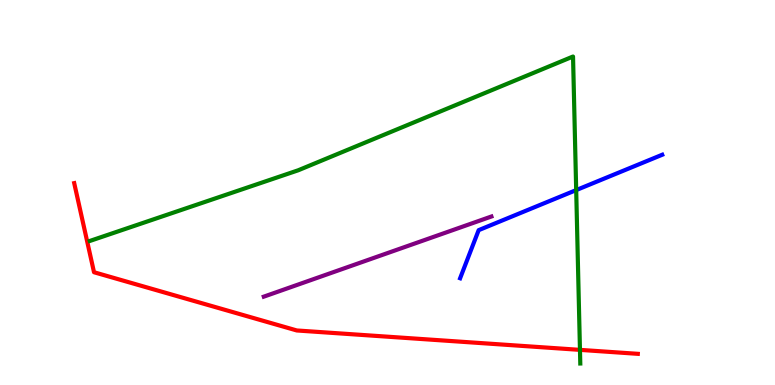[{'lines': ['blue', 'red'], 'intersections': []}, {'lines': ['green', 'red'], 'intersections': [{'x': 7.48, 'y': 0.913}]}, {'lines': ['purple', 'red'], 'intersections': []}, {'lines': ['blue', 'green'], 'intersections': [{'x': 7.43, 'y': 5.06}]}, {'lines': ['blue', 'purple'], 'intersections': []}, {'lines': ['green', 'purple'], 'intersections': []}]